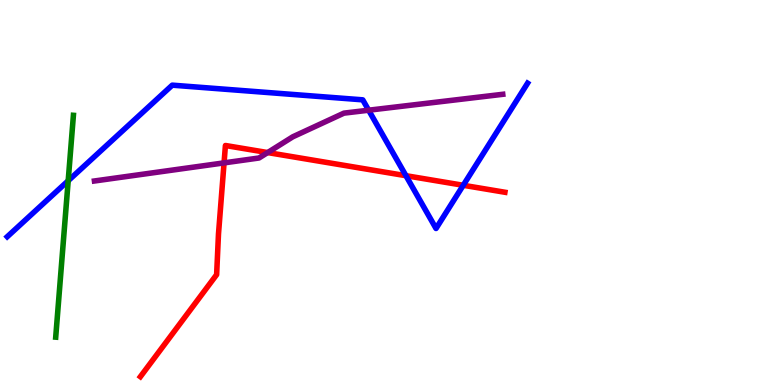[{'lines': ['blue', 'red'], 'intersections': [{'x': 5.24, 'y': 5.44}, {'x': 5.98, 'y': 5.19}]}, {'lines': ['green', 'red'], 'intersections': []}, {'lines': ['purple', 'red'], 'intersections': [{'x': 2.89, 'y': 5.77}, {'x': 3.45, 'y': 6.04}]}, {'lines': ['blue', 'green'], 'intersections': [{'x': 0.88, 'y': 5.31}]}, {'lines': ['blue', 'purple'], 'intersections': [{'x': 4.76, 'y': 7.14}]}, {'lines': ['green', 'purple'], 'intersections': []}]